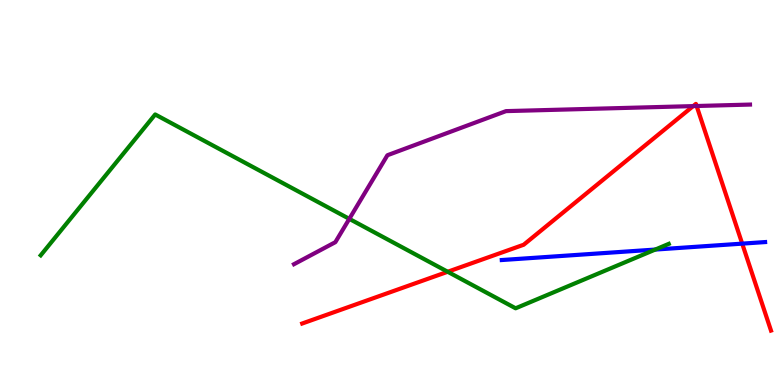[{'lines': ['blue', 'red'], 'intersections': [{'x': 9.58, 'y': 3.67}]}, {'lines': ['green', 'red'], 'intersections': [{'x': 5.78, 'y': 2.94}]}, {'lines': ['purple', 'red'], 'intersections': [{'x': 8.94, 'y': 7.24}, {'x': 8.99, 'y': 7.25}]}, {'lines': ['blue', 'green'], 'intersections': [{'x': 8.45, 'y': 3.52}]}, {'lines': ['blue', 'purple'], 'intersections': []}, {'lines': ['green', 'purple'], 'intersections': [{'x': 4.51, 'y': 4.32}]}]